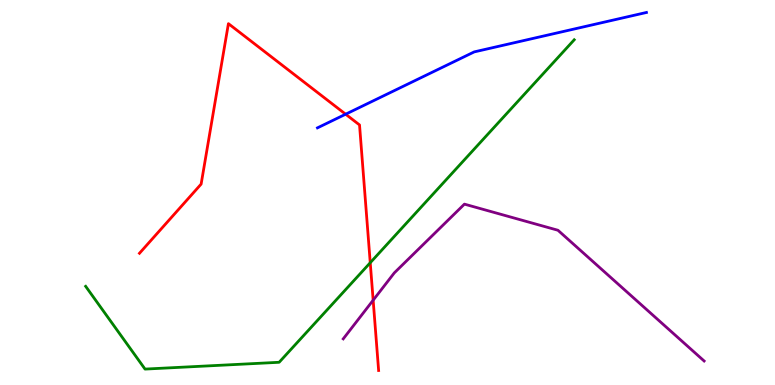[{'lines': ['blue', 'red'], 'intersections': [{'x': 4.46, 'y': 7.03}]}, {'lines': ['green', 'red'], 'intersections': [{'x': 4.78, 'y': 3.18}]}, {'lines': ['purple', 'red'], 'intersections': [{'x': 4.81, 'y': 2.2}]}, {'lines': ['blue', 'green'], 'intersections': []}, {'lines': ['blue', 'purple'], 'intersections': []}, {'lines': ['green', 'purple'], 'intersections': []}]